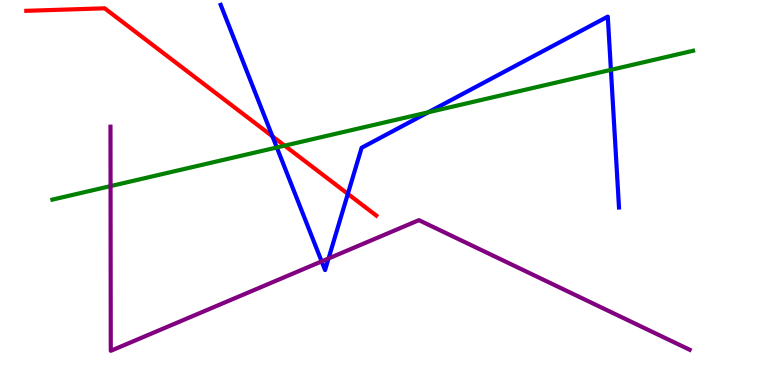[{'lines': ['blue', 'red'], 'intersections': [{'x': 3.52, 'y': 6.46}, {'x': 4.49, 'y': 4.96}]}, {'lines': ['green', 'red'], 'intersections': [{'x': 3.67, 'y': 6.22}]}, {'lines': ['purple', 'red'], 'intersections': []}, {'lines': ['blue', 'green'], 'intersections': [{'x': 3.57, 'y': 6.17}, {'x': 5.52, 'y': 7.08}, {'x': 7.88, 'y': 8.19}]}, {'lines': ['blue', 'purple'], 'intersections': [{'x': 4.15, 'y': 3.21}, {'x': 4.24, 'y': 3.29}]}, {'lines': ['green', 'purple'], 'intersections': [{'x': 1.43, 'y': 5.17}]}]